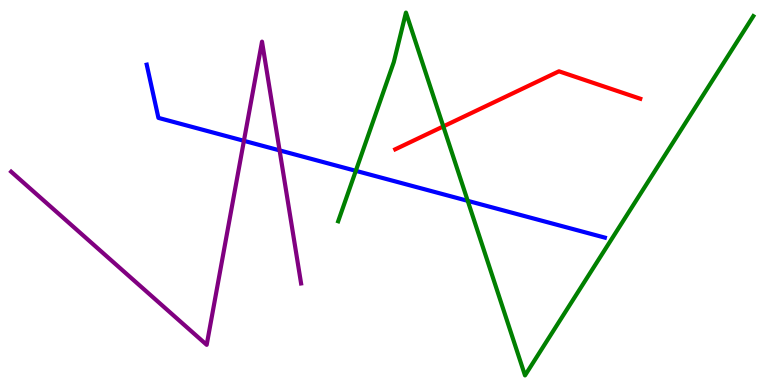[{'lines': ['blue', 'red'], 'intersections': []}, {'lines': ['green', 'red'], 'intersections': [{'x': 5.72, 'y': 6.72}]}, {'lines': ['purple', 'red'], 'intersections': []}, {'lines': ['blue', 'green'], 'intersections': [{'x': 4.59, 'y': 5.56}, {'x': 6.04, 'y': 4.78}]}, {'lines': ['blue', 'purple'], 'intersections': [{'x': 3.15, 'y': 6.34}, {'x': 3.61, 'y': 6.09}]}, {'lines': ['green', 'purple'], 'intersections': []}]